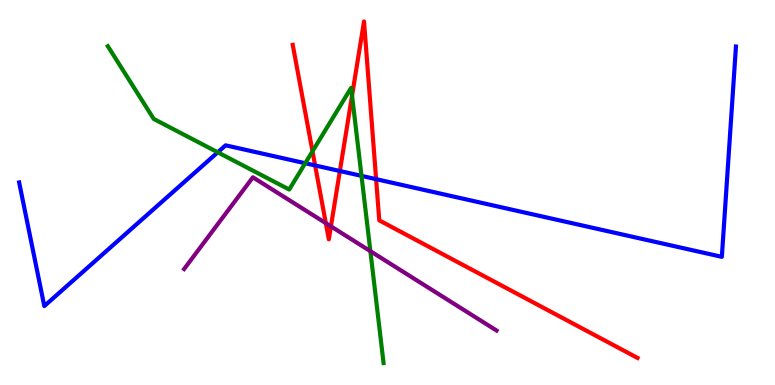[{'lines': ['blue', 'red'], 'intersections': [{'x': 4.07, 'y': 5.7}, {'x': 4.39, 'y': 5.56}, {'x': 4.85, 'y': 5.35}]}, {'lines': ['green', 'red'], 'intersections': [{'x': 4.03, 'y': 6.07}, {'x': 4.54, 'y': 7.52}]}, {'lines': ['purple', 'red'], 'intersections': [{'x': 4.2, 'y': 4.2}, {'x': 4.27, 'y': 4.12}]}, {'lines': ['blue', 'green'], 'intersections': [{'x': 2.81, 'y': 6.04}, {'x': 3.94, 'y': 5.76}, {'x': 4.66, 'y': 5.43}]}, {'lines': ['blue', 'purple'], 'intersections': []}, {'lines': ['green', 'purple'], 'intersections': [{'x': 4.78, 'y': 3.48}]}]